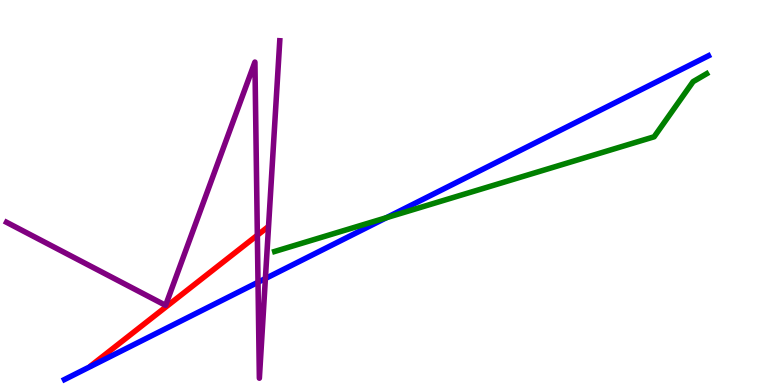[{'lines': ['blue', 'red'], 'intersections': []}, {'lines': ['green', 'red'], 'intersections': []}, {'lines': ['purple', 'red'], 'intersections': [{'x': 3.32, 'y': 3.89}]}, {'lines': ['blue', 'green'], 'intersections': [{'x': 4.99, 'y': 4.35}]}, {'lines': ['blue', 'purple'], 'intersections': [{'x': 3.33, 'y': 2.67}, {'x': 3.42, 'y': 2.77}]}, {'lines': ['green', 'purple'], 'intersections': []}]